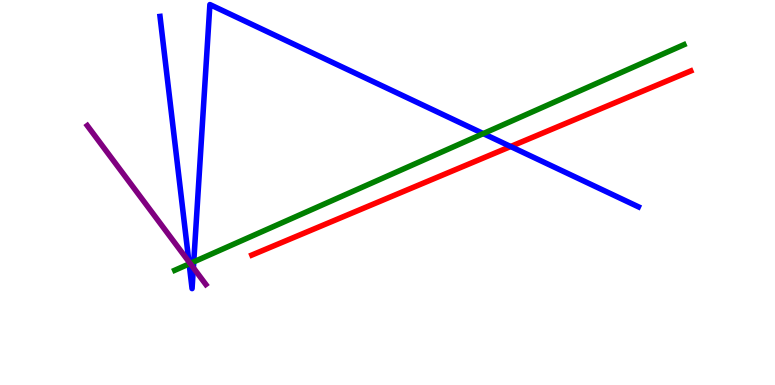[{'lines': ['blue', 'red'], 'intersections': [{'x': 6.59, 'y': 6.19}]}, {'lines': ['green', 'red'], 'intersections': []}, {'lines': ['purple', 'red'], 'intersections': []}, {'lines': ['blue', 'green'], 'intersections': [{'x': 2.44, 'y': 3.15}, {'x': 2.5, 'y': 3.2}, {'x': 6.24, 'y': 6.53}]}, {'lines': ['blue', 'purple'], 'intersections': [{'x': 2.44, 'y': 3.2}, {'x': 2.5, 'y': 3.05}]}, {'lines': ['green', 'purple'], 'intersections': [{'x': 2.45, 'y': 3.16}]}]